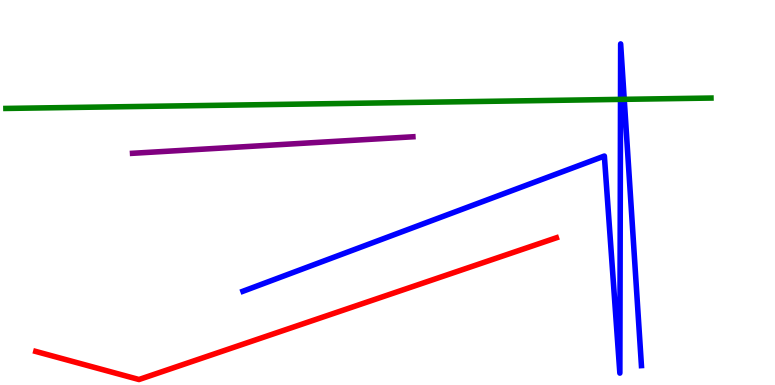[{'lines': ['blue', 'red'], 'intersections': []}, {'lines': ['green', 'red'], 'intersections': []}, {'lines': ['purple', 'red'], 'intersections': []}, {'lines': ['blue', 'green'], 'intersections': [{'x': 8.01, 'y': 7.42}, {'x': 8.05, 'y': 7.42}]}, {'lines': ['blue', 'purple'], 'intersections': []}, {'lines': ['green', 'purple'], 'intersections': []}]